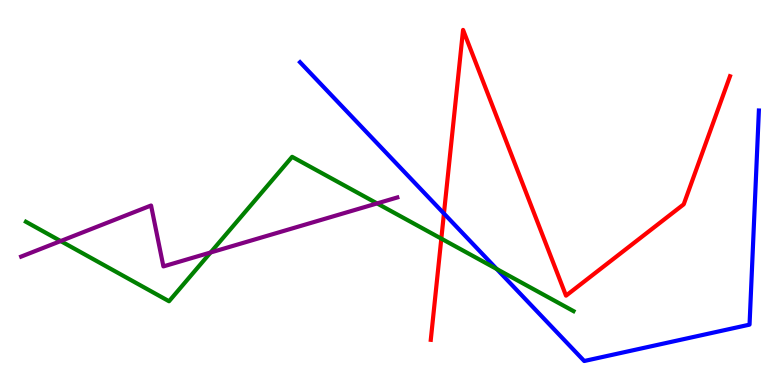[{'lines': ['blue', 'red'], 'intersections': [{'x': 5.73, 'y': 4.45}]}, {'lines': ['green', 'red'], 'intersections': [{'x': 5.69, 'y': 3.8}]}, {'lines': ['purple', 'red'], 'intersections': []}, {'lines': ['blue', 'green'], 'intersections': [{'x': 6.41, 'y': 3.01}]}, {'lines': ['blue', 'purple'], 'intersections': []}, {'lines': ['green', 'purple'], 'intersections': [{'x': 0.783, 'y': 3.74}, {'x': 2.72, 'y': 3.44}, {'x': 4.87, 'y': 4.72}]}]